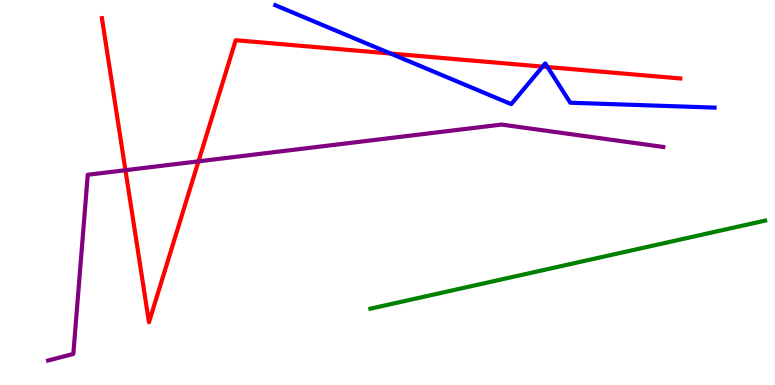[{'lines': ['blue', 'red'], 'intersections': [{'x': 5.04, 'y': 8.61}, {'x': 7.0, 'y': 8.27}, {'x': 7.07, 'y': 8.26}]}, {'lines': ['green', 'red'], 'intersections': []}, {'lines': ['purple', 'red'], 'intersections': [{'x': 1.62, 'y': 5.58}, {'x': 2.56, 'y': 5.81}]}, {'lines': ['blue', 'green'], 'intersections': []}, {'lines': ['blue', 'purple'], 'intersections': []}, {'lines': ['green', 'purple'], 'intersections': []}]